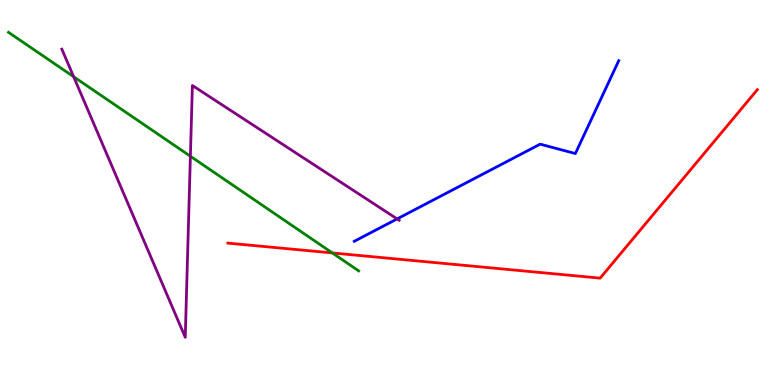[{'lines': ['blue', 'red'], 'intersections': []}, {'lines': ['green', 'red'], 'intersections': [{'x': 4.29, 'y': 3.43}]}, {'lines': ['purple', 'red'], 'intersections': []}, {'lines': ['blue', 'green'], 'intersections': []}, {'lines': ['blue', 'purple'], 'intersections': [{'x': 5.12, 'y': 4.31}]}, {'lines': ['green', 'purple'], 'intersections': [{'x': 0.95, 'y': 8.01}, {'x': 2.46, 'y': 5.94}]}]